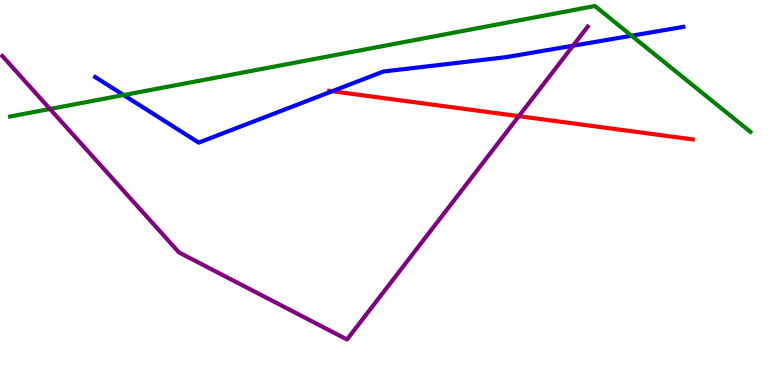[{'lines': ['blue', 'red'], 'intersections': [{'x': 4.29, 'y': 7.63}]}, {'lines': ['green', 'red'], 'intersections': []}, {'lines': ['purple', 'red'], 'intersections': [{'x': 6.69, 'y': 6.98}]}, {'lines': ['blue', 'green'], 'intersections': [{'x': 1.6, 'y': 7.53}, {'x': 8.15, 'y': 9.07}]}, {'lines': ['blue', 'purple'], 'intersections': [{'x': 7.39, 'y': 8.81}]}, {'lines': ['green', 'purple'], 'intersections': [{'x': 0.645, 'y': 7.17}]}]